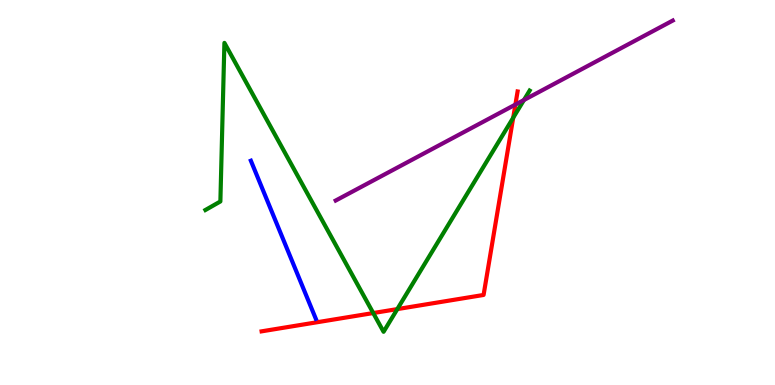[{'lines': ['blue', 'red'], 'intersections': []}, {'lines': ['green', 'red'], 'intersections': [{'x': 4.82, 'y': 1.87}, {'x': 5.13, 'y': 1.97}, {'x': 6.62, 'y': 6.94}]}, {'lines': ['purple', 'red'], 'intersections': [{'x': 6.65, 'y': 7.28}]}, {'lines': ['blue', 'green'], 'intersections': []}, {'lines': ['blue', 'purple'], 'intersections': []}, {'lines': ['green', 'purple'], 'intersections': [{'x': 6.76, 'y': 7.4}]}]